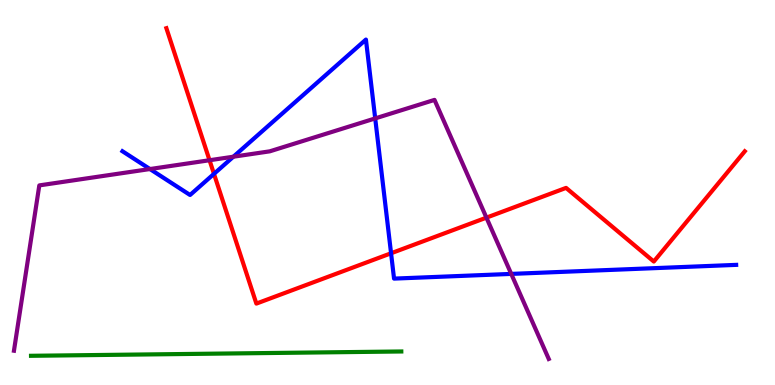[{'lines': ['blue', 'red'], 'intersections': [{'x': 2.76, 'y': 5.48}, {'x': 5.05, 'y': 3.42}]}, {'lines': ['green', 'red'], 'intersections': []}, {'lines': ['purple', 'red'], 'intersections': [{'x': 2.7, 'y': 5.84}, {'x': 6.28, 'y': 4.35}]}, {'lines': ['blue', 'green'], 'intersections': []}, {'lines': ['blue', 'purple'], 'intersections': [{'x': 1.93, 'y': 5.61}, {'x': 3.01, 'y': 5.93}, {'x': 4.84, 'y': 6.92}, {'x': 6.6, 'y': 2.89}]}, {'lines': ['green', 'purple'], 'intersections': []}]